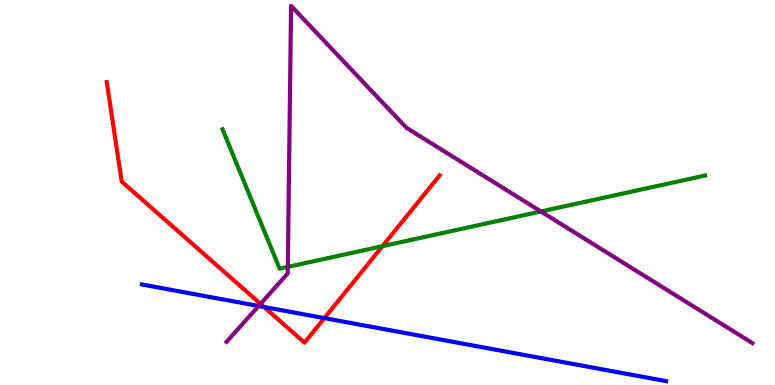[{'lines': ['blue', 'red'], 'intersections': [{'x': 3.41, 'y': 2.03}, {'x': 4.19, 'y': 1.74}]}, {'lines': ['green', 'red'], 'intersections': [{'x': 4.94, 'y': 3.61}]}, {'lines': ['purple', 'red'], 'intersections': [{'x': 3.36, 'y': 2.11}]}, {'lines': ['blue', 'green'], 'intersections': []}, {'lines': ['blue', 'purple'], 'intersections': [{'x': 3.34, 'y': 2.05}]}, {'lines': ['green', 'purple'], 'intersections': [{'x': 3.71, 'y': 3.07}, {'x': 6.98, 'y': 4.51}]}]